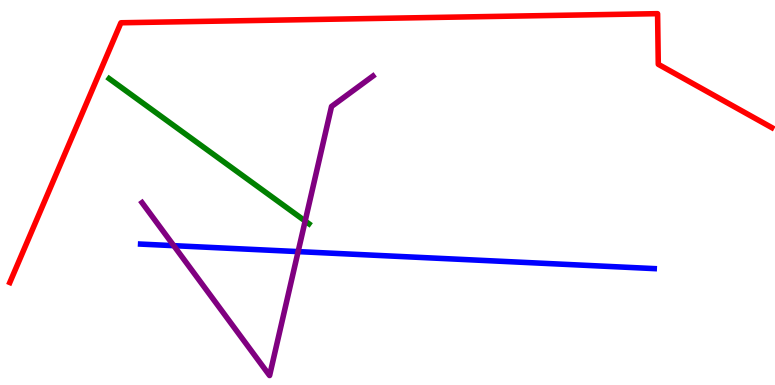[{'lines': ['blue', 'red'], 'intersections': []}, {'lines': ['green', 'red'], 'intersections': []}, {'lines': ['purple', 'red'], 'intersections': []}, {'lines': ['blue', 'green'], 'intersections': []}, {'lines': ['blue', 'purple'], 'intersections': [{'x': 2.24, 'y': 3.62}, {'x': 3.85, 'y': 3.46}]}, {'lines': ['green', 'purple'], 'intersections': [{'x': 3.94, 'y': 4.26}]}]